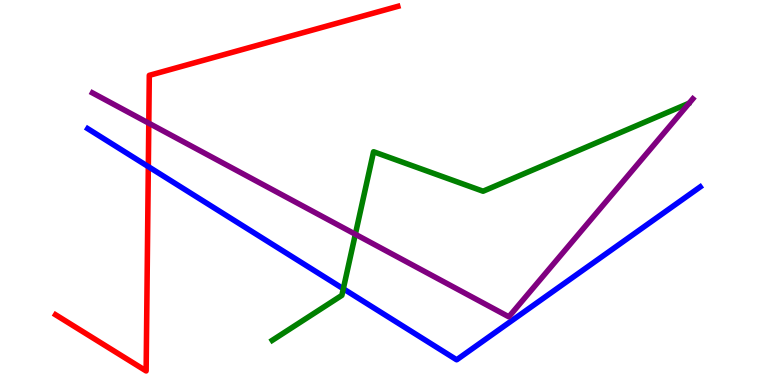[{'lines': ['blue', 'red'], 'intersections': [{'x': 1.91, 'y': 5.67}]}, {'lines': ['green', 'red'], 'intersections': []}, {'lines': ['purple', 'red'], 'intersections': [{'x': 1.92, 'y': 6.8}]}, {'lines': ['blue', 'green'], 'intersections': [{'x': 4.43, 'y': 2.5}]}, {'lines': ['blue', 'purple'], 'intersections': []}, {'lines': ['green', 'purple'], 'intersections': [{'x': 4.59, 'y': 3.92}]}]